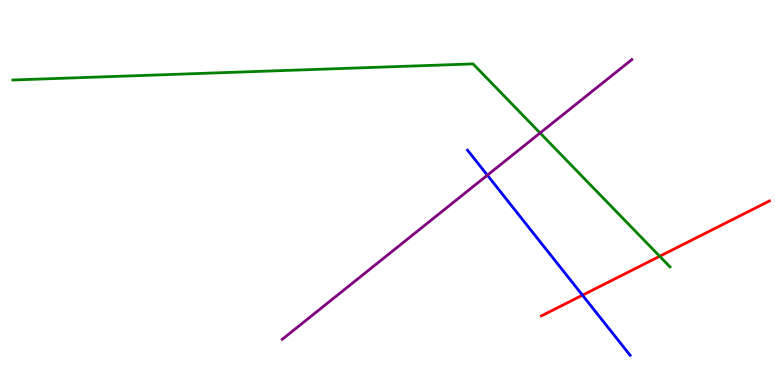[{'lines': ['blue', 'red'], 'intersections': [{'x': 7.52, 'y': 2.33}]}, {'lines': ['green', 'red'], 'intersections': [{'x': 8.51, 'y': 3.34}]}, {'lines': ['purple', 'red'], 'intersections': []}, {'lines': ['blue', 'green'], 'intersections': []}, {'lines': ['blue', 'purple'], 'intersections': [{'x': 6.29, 'y': 5.45}]}, {'lines': ['green', 'purple'], 'intersections': [{'x': 6.97, 'y': 6.55}]}]